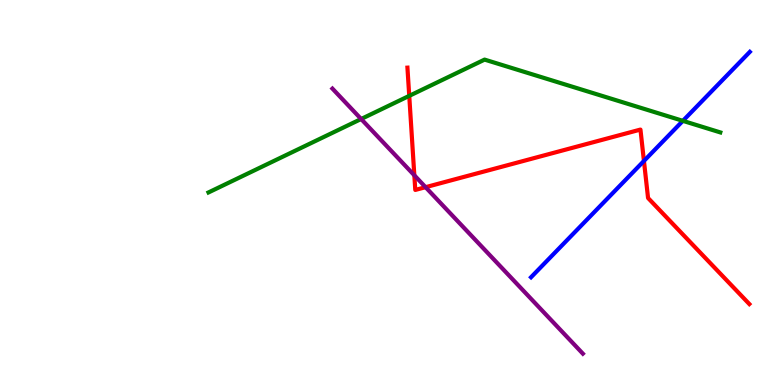[{'lines': ['blue', 'red'], 'intersections': [{'x': 8.31, 'y': 5.82}]}, {'lines': ['green', 'red'], 'intersections': [{'x': 5.28, 'y': 7.51}]}, {'lines': ['purple', 'red'], 'intersections': [{'x': 5.35, 'y': 5.45}, {'x': 5.49, 'y': 5.14}]}, {'lines': ['blue', 'green'], 'intersections': [{'x': 8.81, 'y': 6.86}]}, {'lines': ['blue', 'purple'], 'intersections': []}, {'lines': ['green', 'purple'], 'intersections': [{'x': 4.66, 'y': 6.91}]}]